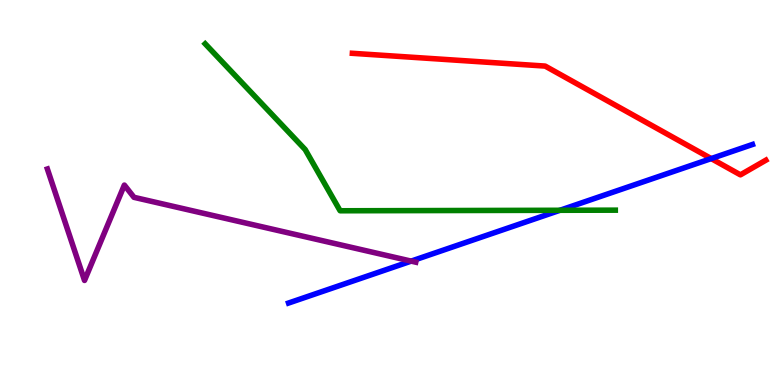[{'lines': ['blue', 'red'], 'intersections': [{'x': 9.18, 'y': 5.88}]}, {'lines': ['green', 'red'], 'intersections': []}, {'lines': ['purple', 'red'], 'intersections': []}, {'lines': ['blue', 'green'], 'intersections': [{'x': 7.22, 'y': 4.54}]}, {'lines': ['blue', 'purple'], 'intersections': [{'x': 5.31, 'y': 3.22}]}, {'lines': ['green', 'purple'], 'intersections': []}]